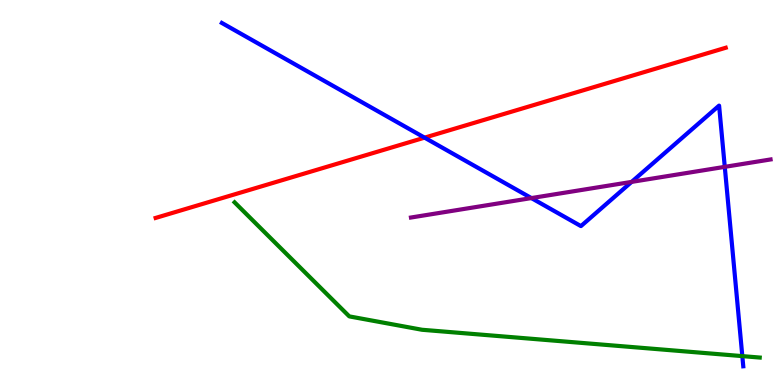[{'lines': ['blue', 'red'], 'intersections': [{'x': 5.48, 'y': 6.42}]}, {'lines': ['green', 'red'], 'intersections': []}, {'lines': ['purple', 'red'], 'intersections': []}, {'lines': ['blue', 'green'], 'intersections': [{'x': 9.58, 'y': 0.75}]}, {'lines': ['blue', 'purple'], 'intersections': [{'x': 6.86, 'y': 4.86}, {'x': 8.15, 'y': 5.28}, {'x': 9.35, 'y': 5.67}]}, {'lines': ['green', 'purple'], 'intersections': []}]